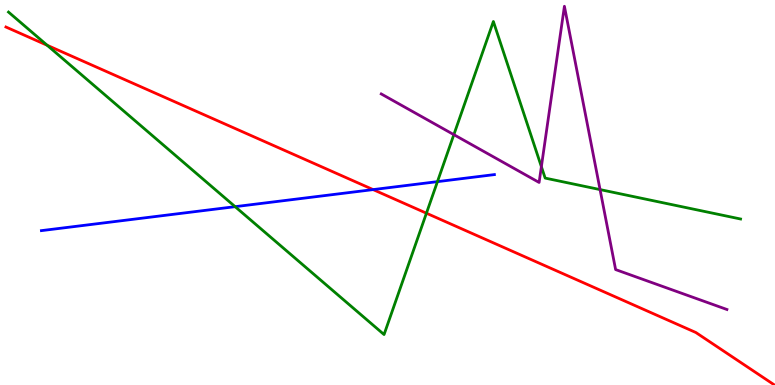[{'lines': ['blue', 'red'], 'intersections': [{'x': 4.81, 'y': 5.08}]}, {'lines': ['green', 'red'], 'intersections': [{'x': 0.609, 'y': 8.82}, {'x': 5.5, 'y': 4.46}]}, {'lines': ['purple', 'red'], 'intersections': []}, {'lines': ['blue', 'green'], 'intersections': [{'x': 3.03, 'y': 4.63}, {'x': 5.64, 'y': 5.28}]}, {'lines': ['blue', 'purple'], 'intersections': []}, {'lines': ['green', 'purple'], 'intersections': [{'x': 5.86, 'y': 6.5}, {'x': 6.99, 'y': 5.67}, {'x': 7.74, 'y': 5.08}]}]